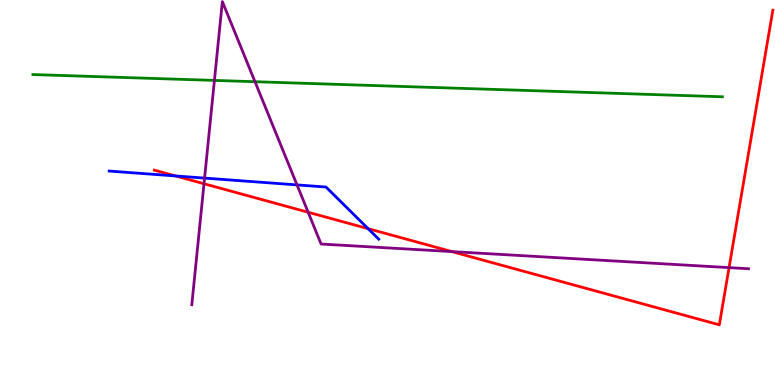[{'lines': ['blue', 'red'], 'intersections': [{'x': 2.27, 'y': 5.43}, {'x': 4.75, 'y': 4.06}]}, {'lines': ['green', 'red'], 'intersections': []}, {'lines': ['purple', 'red'], 'intersections': [{'x': 2.63, 'y': 5.23}, {'x': 3.98, 'y': 4.49}, {'x': 5.83, 'y': 3.47}, {'x': 9.41, 'y': 3.05}]}, {'lines': ['blue', 'green'], 'intersections': []}, {'lines': ['blue', 'purple'], 'intersections': [{'x': 2.64, 'y': 5.37}, {'x': 3.83, 'y': 5.2}]}, {'lines': ['green', 'purple'], 'intersections': [{'x': 2.77, 'y': 7.91}, {'x': 3.29, 'y': 7.88}]}]